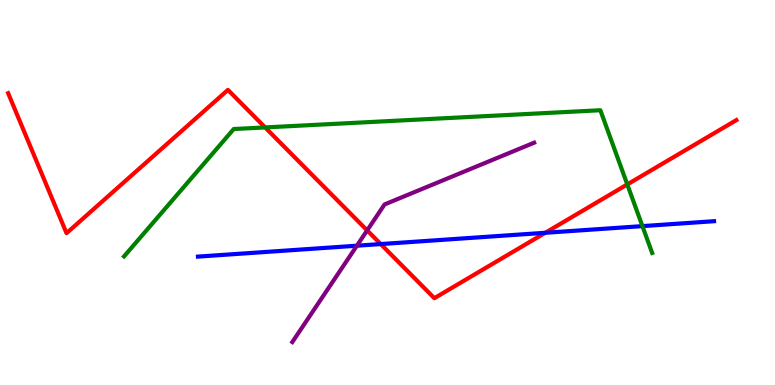[{'lines': ['blue', 'red'], 'intersections': [{'x': 4.91, 'y': 3.66}, {'x': 7.04, 'y': 3.95}]}, {'lines': ['green', 'red'], 'intersections': [{'x': 3.42, 'y': 6.69}, {'x': 8.09, 'y': 5.21}]}, {'lines': ['purple', 'red'], 'intersections': [{'x': 4.74, 'y': 4.02}]}, {'lines': ['blue', 'green'], 'intersections': [{'x': 8.29, 'y': 4.13}]}, {'lines': ['blue', 'purple'], 'intersections': [{'x': 4.61, 'y': 3.62}]}, {'lines': ['green', 'purple'], 'intersections': []}]